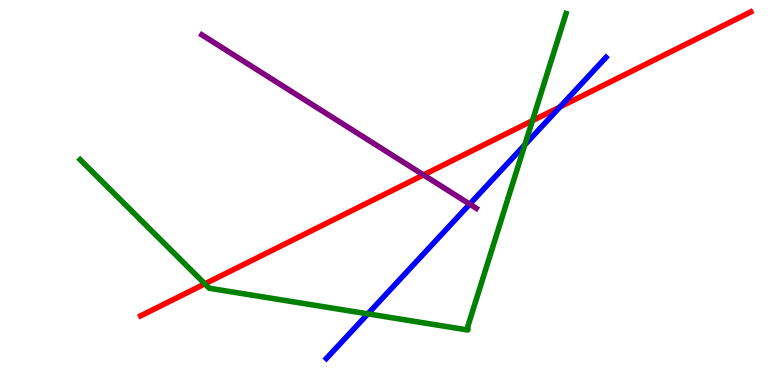[{'lines': ['blue', 'red'], 'intersections': [{'x': 7.23, 'y': 7.22}]}, {'lines': ['green', 'red'], 'intersections': [{'x': 2.64, 'y': 2.63}, {'x': 6.87, 'y': 6.87}]}, {'lines': ['purple', 'red'], 'intersections': [{'x': 5.46, 'y': 5.46}]}, {'lines': ['blue', 'green'], 'intersections': [{'x': 4.75, 'y': 1.85}, {'x': 6.77, 'y': 6.24}]}, {'lines': ['blue', 'purple'], 'intersections': [{'x': 6.06, 'y': 4.7}]}, {'lines': ['green', 'purple'], 'intersections': []}]